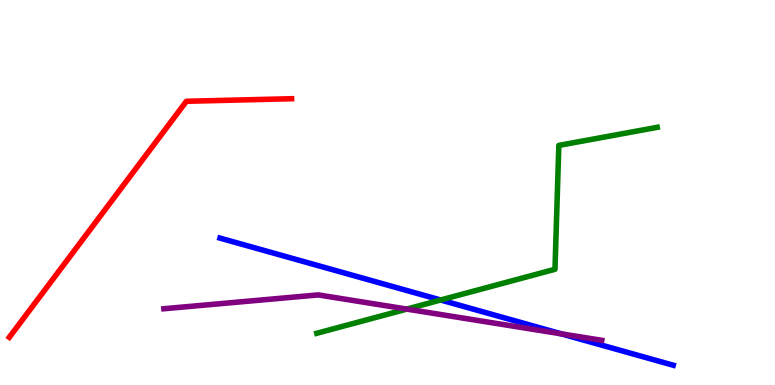[{'lines': ['blue', 'red'], 'intersections': []}, {'lines': ['green', 'red'], 'intersections': []}, {'lines': ['purple', 'red'], 'intersections': []}, {'lines': ['blue', 'green'], 'intersections': [{'x': 5.69, 'y': 2.21}]}, {'lines': ['blue', 'purple'], 'intersections': [{'x': 7.24, 'y': 1.33}]}, {'lines': ['green', 'purple'], 'intersections': [{'x': 5.25, 'y': 1.97}]}]